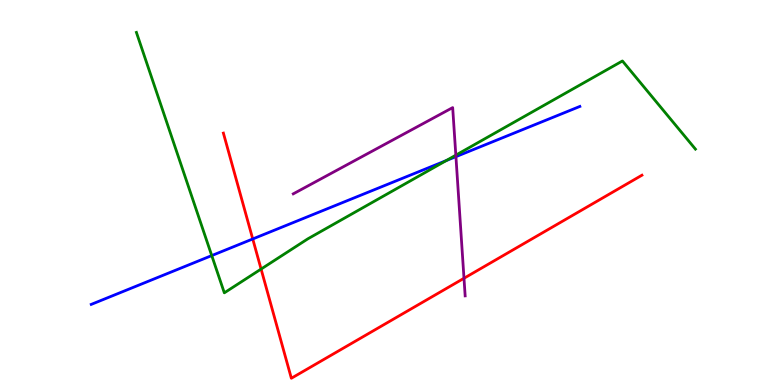[{'lines': ['blue', 'red'], 'intersections': [{'x': 3.26, 'y': 3.79}]}, {'lines': ['green', 'red'], 'intersections': [{'x': 3.37, 'y': 3.01}]}, {'lines': ['purple', 'red'], 'intersections': [{'x': 5.99, 'y': 2.77}]}, {'lines': ['blue', 'green'], 'intersections': [{'x': 2.73, 'y': 3.36}, {'x': 5.76, 'y': 5.83}]}, {'lines': ['blue', 'purple'], 'intersections': [{'x': 5.88, 'y': 5.93}]}, {'lines': ['green', 'purple'], 'intersections': [{'x': 5.88, 'y': 5.97}]}]